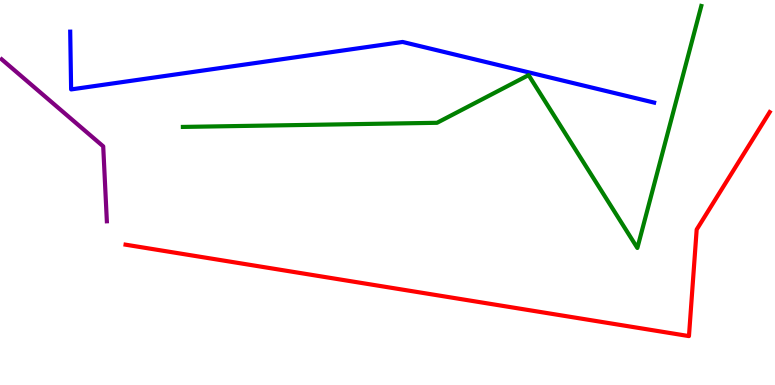[{'lines': ['blue', 'red'], 'intersections': []}, {'lines': ['green', 'red'], 'intersections': []}, {'lines': ['purple', 'red'], 'intersections': []}, {'lines': ['blue', 'green'], 'intersections': []}, {'lines': ['blue', 'purple'], 'intersections': []}, {'lines': ['green', 'purple'], 'intersections': []}]